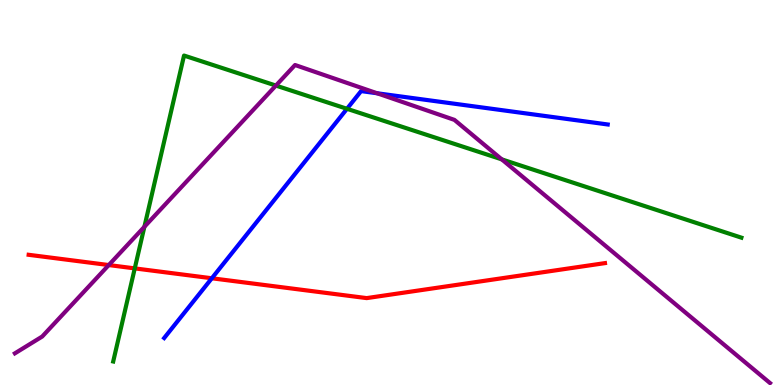[{'lines': ['blue', 'red'], 'intersections': [{'x': 2.73, 'y': 2.77}]}, {'lines': ['green', 'red'], 'intersections': [{'x': 1.74, 'y': 3.03}]}, {'lines': ['purple', 'red'], 'intersections': [{'x': 1.4, 'y': 3.12}]}, {'lines': ['blue', 'green'], 'intersections': [{'x': 4.48, 'y': 7.17}]}, {'lines': ['blue', 'purple'], 'intersections': [{'x': 4.87, 'y': 7.58}]}, {'lines': ['green', 'purple'], 'intersections': [{'x': 1.86, 'y': 4.11}, {'x': 3.56, 'y': 7.78}, {'x': 6.47, 'y': 5.86}]}]